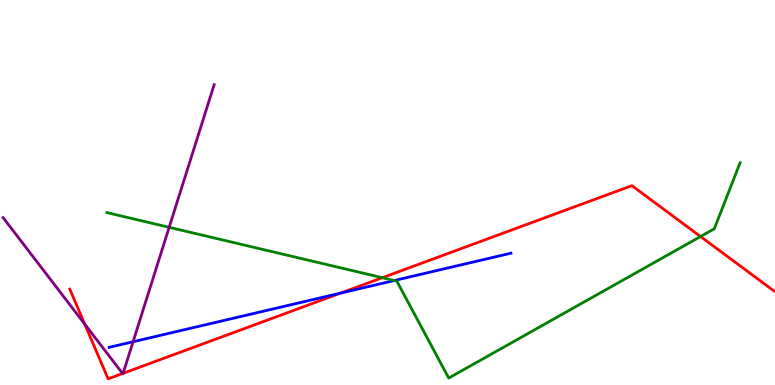[{'lines': ['blue', 'red'], 'intersections': [{'x': 4.39, 'y': 2.39}]}, {'lines': ['green', 'red'], 'intersections': [{'x': 4.93, 'y': 2.79}, {'x': 9.04, 'y': 3.86}]}, {'lines': ['purple', 'red'], 'intersections': [{'x': 1.09, 'y': 1.58}, {'x': 1.58, 'y': 0.299}, {'x': 1.59, 'y': 0.304}]}, {'lines': ['blue', 'green'], 'intersections': [{'x': 5.09, 'y': 2.71}]}, {'lines': ['blue', 'purple'], 'intersections': [{'x': 1.72, 'y': 1.12}]}, {'lines': ['green', 'purple'], 'intersections': [{'x': 2.18, 'y': 4.1}]}]